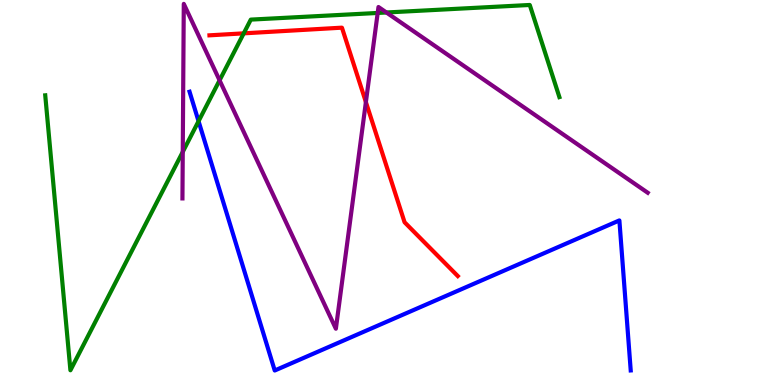[{'lines': ['blue', 'red'], 'intersections': []}, {'lines': ['green', 'red'], 'intersections': [{'x': 3.15, 'y': 9.13}]}, {'lines': ['purple', 'red'], 'intersections': [{'x': 4.72, 'y': 7.35}]}, {'lines': ['blue', 'green'], 'intersections': [{'x': 2.56, 'y': 6.85}]}, {'lines': ['blue', 'purple'], 'intersections': []}, {'lines': ['green', 'purple'], 'intersections': [{'x': 2.36, 'y': 6.05}, {'x': 2.83, 'y': 7.91}, {'x': 4.87, 'y': 9.66}, {'x': 4.99, 'y': 9.68}]}]